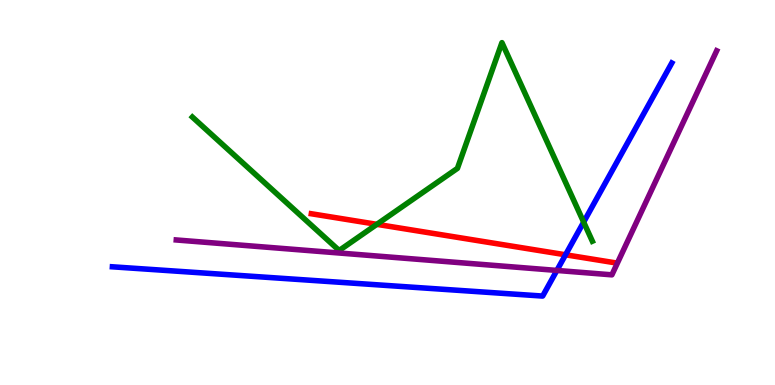[{'lines': ['blue', 'red'], 'intersections': [{'x': 7.3, 'y': 3.38}]}, {'lines': ['green', 'red'], 'intersections': [{'x': 4.86, 'y': 4.17}]}, {'lines': ['purple', 'red'], 'intersections': []}, {'lines': ['blue', 'green'], 'intersections': [{'x': 7.53, 'y': 4.23}]}, {'lines': ['blue', 'purple'], 'intersections': [{'x': 7.19, 'y': 2.98}]}, {'lines': ['green', 'purple'], 'intersections': []}]